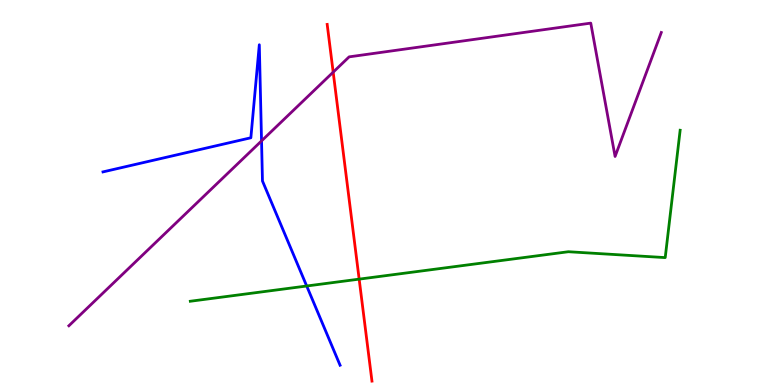[{'lines': ['blue', 'red'], 'intersections': []}, {'lines': ['green', 'red'], 'intersections': [{'x': 4.63, 'y': 2.75}]}, {'lines': ['purple', 'red'], 'intersections': [{'x': 4.3, 'y': 8.13}]}, {'lines': ['blue', 'green'], 'intersections': [{'x': 3.96, 'y': 2.57}]}, {'lines': ['blue', 'purple'], 'intersections': [{'x': 3.37, 'y': 6.34}]}, {'lines': ['green', 'purple'], 'intersections': []}]